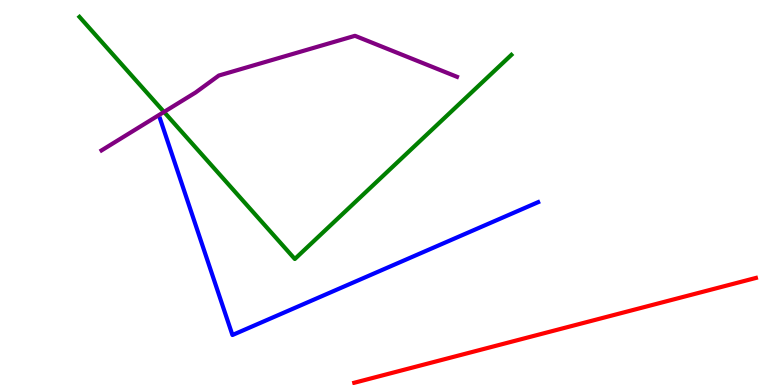[{'lines': ['blue', 'red'], 'intersections': []}, {'lines': ['green', 'red'], 'intersections': []}, {'lines': ['purple', 'red'], 'intersections': []}, {'lines': ['blue', 'green'], 'intersections': []}, {'lines': ['blue', 'purple'], 'intersections': []}, {'lines': ['green', 'purple'], 'intersections': [{'x': 2.12, 'y': 7.09}]}]